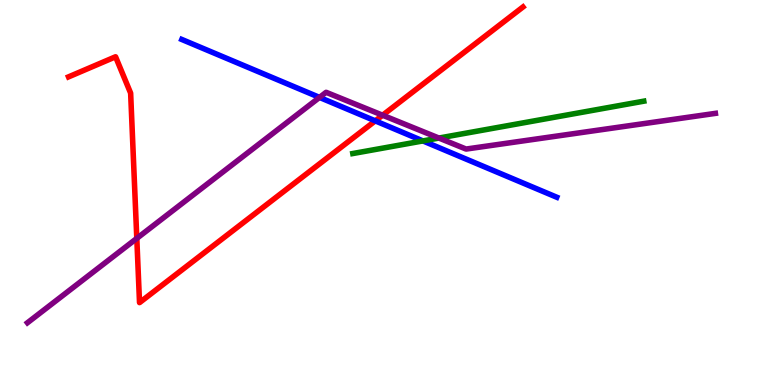[{'lines': ['blue', 'red'], 'intersections': [{'x': 4.84, 'y': 6.86}]}, {'lines': ['green', 'red'], 'intersections': []}, {'lines': ['purple', 'red'], 'intersections': [{'x': 1.77, 'y': 3.81}, {'x': 4.94, 'y': 7.01}]}, {'lines': ['blue', 'green'], 'intersections': [{'x': 5.46, 'y': 6.34}]}, {'lines': ['blue', 'purple'], 'intersections': [{'x': 4.12, 'y': 7.47}]}, {'lines': ['green', 'purple'], 'intersections': [{'x': 5.66, 'y': 6.41}]}]